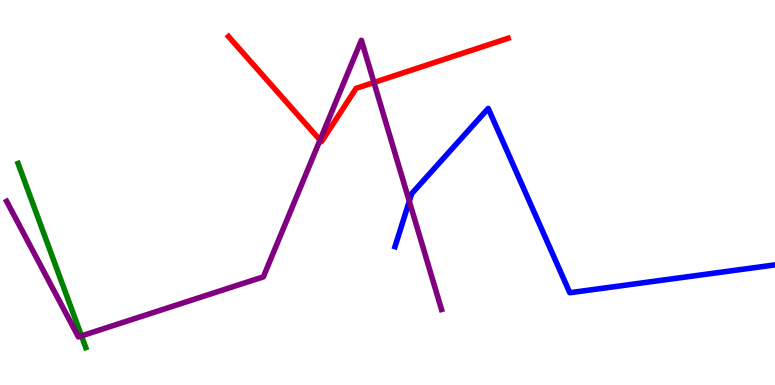[{'lines': ['blue', 'red'], 'intersections': []}, {'lines': ['green', 'red'], 'intersections': []}, {'lines': ['purple', 'red'], 'intersections': [{'x': 4.13, 'y': 6.36}, {'x': 4.83, 'y': 7.86}]}, {'lines': ['blue', 'green'], 'intersections': []}, {'lines': ['blue', 'purple'], 'intersections': [{'x': 5.28, 'y': 4.77}]}, {'lines': ['green', 'purple'], 'intersections': [{'x': 1.05, 'y': 1.28}]}]